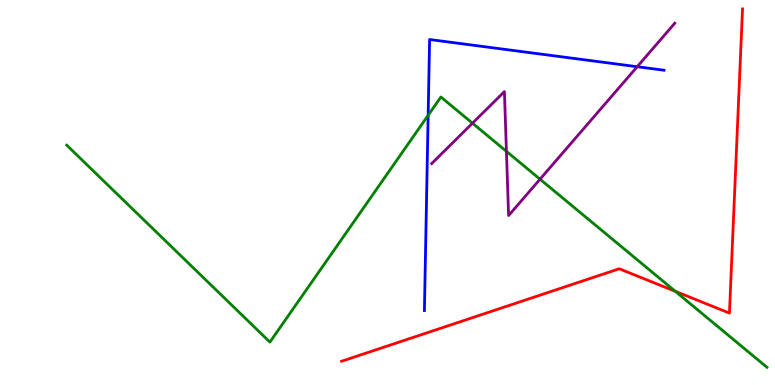[{'lines': ['blue', 'red'], 'intersections': []}, {'lines': ['green', 'red'], 'intersections': [{'x': 8.71, 'y': 2.43}]}, {'lines': ['purple', 'red'], 'intersections': []}, {'lines': ['blue', 'green'], 'intersections': [{'x': 5.52, 'y': 7.01}]}, {'lines': ['blue', 'purple'], 'intersections': [{'x': 8.22, 'y': 8.27}]}, {'lines': ['green', 'purple'], 'intersections': [{'x': 6.1, 'y': 6.8}, {'x': 6.53, 'y': 6.07}, {'x': 6.97, 'y': 5.35}]}]